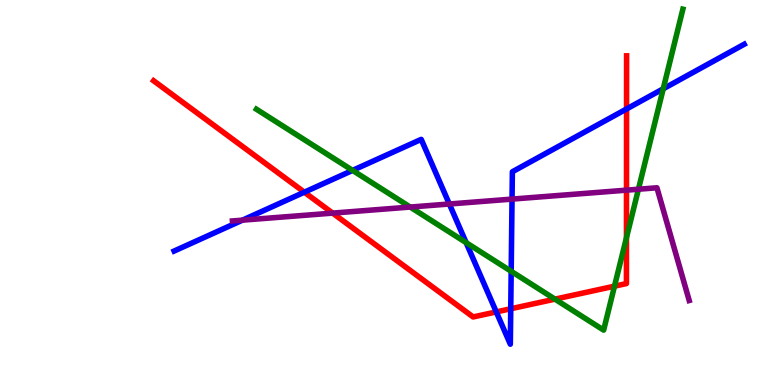[{'lines': ['blue', 'red'], 'intersections': [{'x': 3.93, 'y': 5.01}, {'x': 6.4, 'y': 1.9}, {'x': 6.59, 'y': 1.98}, {'x': 8.08, 'y': 7.17}]}, {'lines': ['green', 'red'], 'intersections': [{'x': 7.16, 'y': 2.23}, {'x': 7.93, 'y': 2.57}, {'x': 8.08, 'y': 3.83}]}, {'lines': ['purple', 'red'], 'intersections': [{'x': 4.29, 'y': 4.46}, {'x': 8.08, 'y': 5.06}]}, {'lines': ['blue', 'green'], 'intersections': [{'x': 4.55, 'y': 5.57}, {'x': 6.01, 'y': 3.7}, {'x': 6.6, 'y': 2.95}, {'x': 8.56, 'y': 7.69}]}, {'lines': ['blue', 'purple'], 'intersections': [{'x': 3.13, 'y': 4.28}, {'x': 5.8, 'y': 4.7}, {'x': 6.61, 'y': 4.83}]}, {'lines': ['green', 'purple'], 'intersections': [{'x': 5.29, 'y': 4.62}, {'x': 8.24, 'y': 5.08}]}]